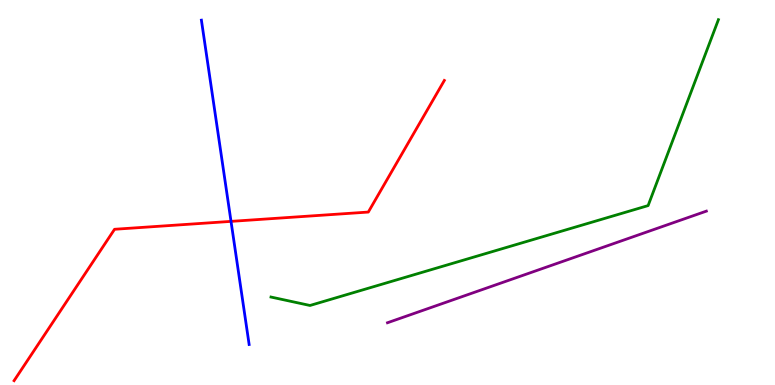[{'lines': ['blue', 'red'], 'intersections': [{'x': 2.98, 'y': 4.25}]}, {'lines': ['green', 'red'], 'intersections': []}, {'lines': ['purple', 'red'], 'intersections': []}, {'lines': ['blue', 'green'], 'intersections': []}, {'lines': ['blue', 'purple'], 'intersections': []}, {'lines': ['green', 'purple'], 'intersections': []}]